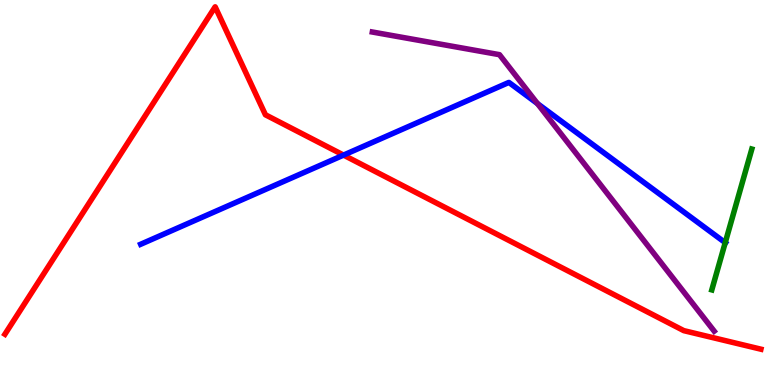[{'lines': ['blue', 'red'], 'intersections': [{'x': 4.43, 'y': 5.97}]}, {'lines': ['green', 'red'], 'intersections': []}, {'lines': ['purple', 'red'], 'intersections': []}, {'lines': ['blue', 'green'], 'intersections': [{'x': 9.36, 'y': 3.7}]}, {'lines': ['blue', 'purple'], 'intersections': [{'x': 6.94, 'y': 7.31}]}, {'lines': ['green', 'purple'], 'intersections': []}]